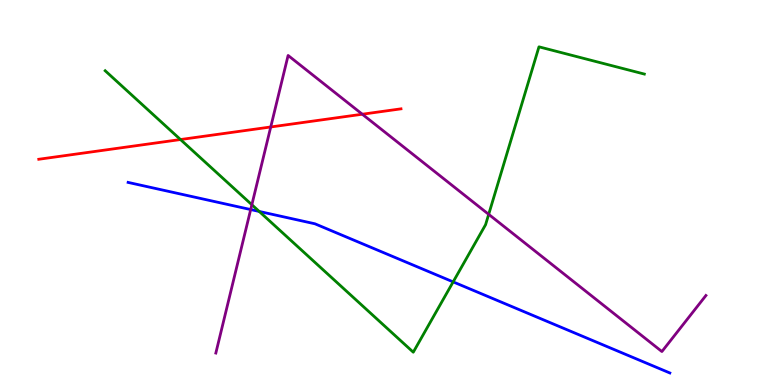[{'lines': ['blue', 'red'], 'intersections': []}, {'lines': ['green', 'red'], 'intersections': [{'x': 2.33, 'y': 6.38}]}, {'lines': ['purple', 'red'], 'intersections': [{'x': 3.49, 'y': 6.7}, {'x': 4.67, 'y': 7.03}]}, {'lines': ['blue', 'green'], 'intersections': [{'x': 3.34, 'y': 4.51}, {'x': 5.85, 'y': 2.68}]}, {'lines': ['blue', 'purple'], 'intersections': [{'x': 3.23, 'y': 4.56}]}, {'lines': ['green', 'purple'], 'intersections': [{'x': 3.25, 'y': 4.68}, {'x': 6.31, 'y': 4.43}]}]